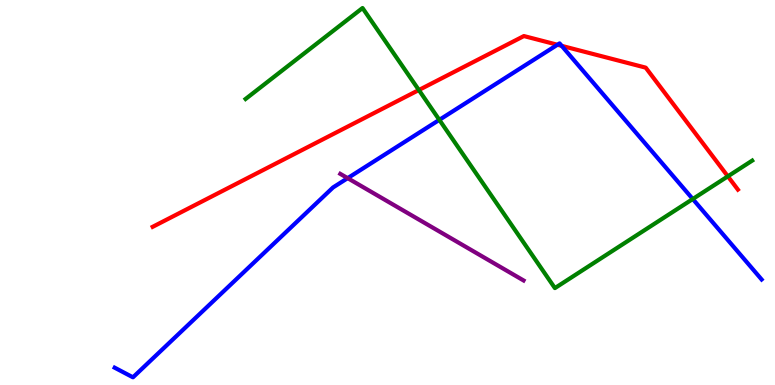[{'lines': ['blue', 'red'], 'intersections': [{'x': 7.19, 'y': 8.84}, {'x': 7.25, 'y': 8.81}]}, {'lines': ['green', 'red'], 'intersections': [{'x': 5.4, 'y': 7.66}, {'x': 9.39, 'y': 5.42}]}, {'lines': ['purple', 'red'], 'intersections': []}, {'lines': ['blue', 'green'], 'intersections': [{'x': 5.67, 'y': 6.89}, {'x': 8.94, 'y': 4.83}]}, {'lines': ['blue', 'purple'], 'intersections': [{'x': 4.49, 'y': 5.37}]}, {'lines': ['green', 'purple'], 'intersections': []}]